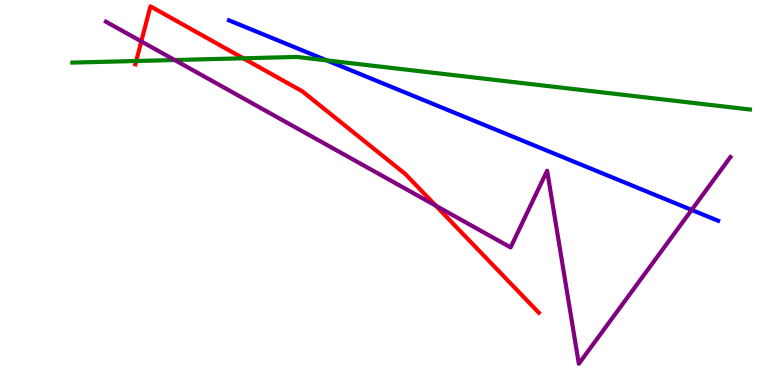[{'lines': ['blue', 'red'], 'intersections': []}, {'lines': ['green', 'red'], 'intersections': [{'x': 1.76, 'y': 8.42}, {'x': 3.14, 'y': 8.49}]}, {'lines': ['purple', 'red'], 'intersections': [{'x': 1.82, 'y': 8.92}, {'x': 5.62, 'y': 4.66}]}, {'lines': ['blue', 'green'], 'intersections': [{'x': 4.22, 'y': 8.43}]}, {'lines': ['blue', 'purple'], 'intersections': [{'x': 8.92, 'y': 4.55}]}, {'lines': ['green', 'purple'], 'intersections': [{'x': 2.25, 'y': 8.44}]}]